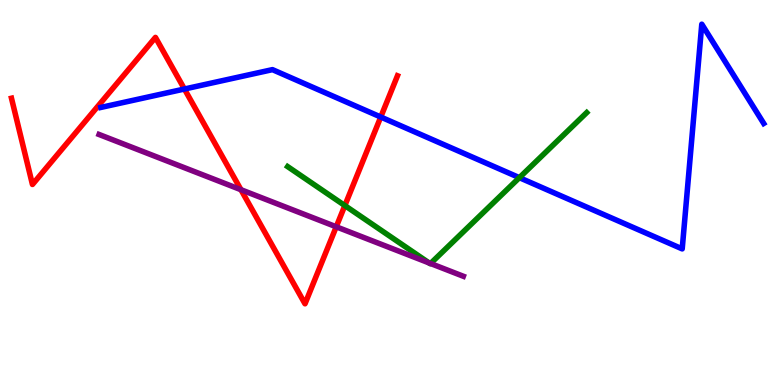[{'lines': ['blue', 'red'], 'intersections': [{'x': 2.38, 'y': 7.69}, {'x': 4.91, 'y': 6.96}]}, {'lines': ['green', 'red'], 'intersections': [{'x': 4.45, 'y': 4.66}]}, {'lines': ['purple', 'red'], 'intersections': [{'x': 3.11, 'y': 5.07}, {'x': 4.34, 'y': 4.11}]}, {'lines': ['blue', 'green'], 'intersections': [{'x': 6.7, 'y': 5.39}]}, {'lines': ['blue', 'purple'], 'intersections': []}, {'lines': ['green', 'purple'], 'intersections': [{'x': 5.54, 'y': 3.17}, {'x': 5.56, 'y': 3.16}]}]